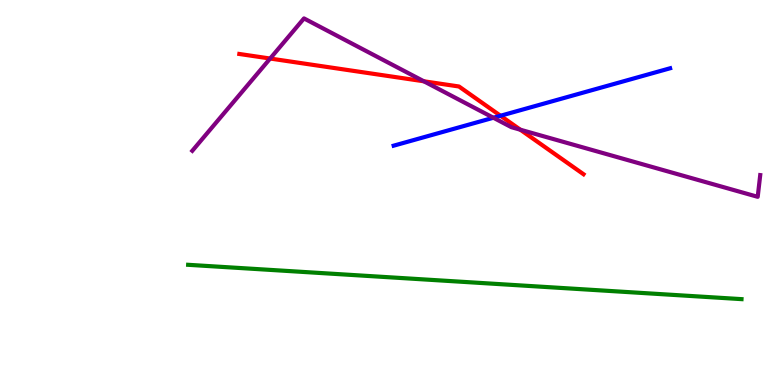[{'lines': ['blue', 'red'], 'intersections': [{'x': 6.46, 'y': 6.99}]}, {'lines': ['green', 'red'], 'intersections': []}, {'lines': ['purple', 'red'], 'intersections': [{'x': 3.49, 'y': 8.48}, {'x': 5.47, 'y': 7.89}, {'x': 6.71, 'y': 6.63}]}, {'lines': ['blue', 'green'], 'intersections': []}, {'lines': ['blue', 'purple'], 'intersections': [{'x': 6.37, 'y': 6.94}]}, {'lines': ['green', 'purple'], 'intersections': []}]